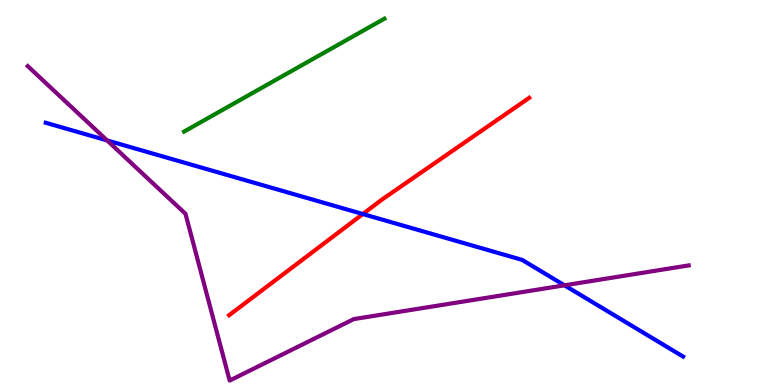[{'lines': ['blue', 'red'], 'intersections': [{'x': 4.68, 'y': 4.44}]}, {'lines': ['green', 'red'], 'intersections': []}, {'lines': ['purple', 'red'], 'intersections': []}, {'lines': ['blue', 'green'], 'intersections': []}, {'lines': ['blue', 'purple'], 'intersections': [{'x': 1.38, 'y': 6.35}, {'x': 7.28, 'y': 2.59}]}, {'lines': ['green', 'purple'], 'intersections': []}]